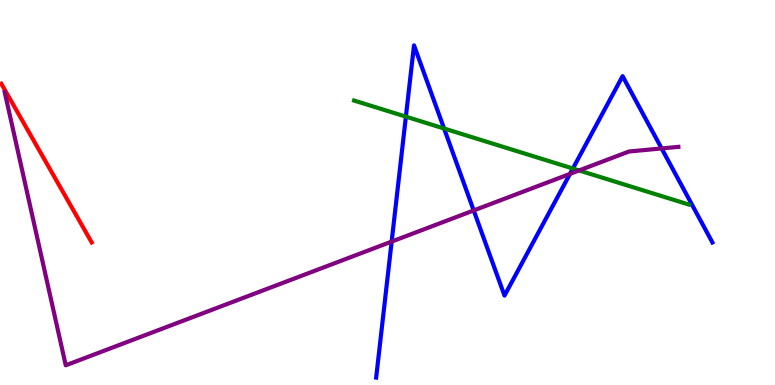[{'lines': ['blue', 'red'], 'intersections': []}, {'lines': ['green', 'red'], 'intersections': []}, {'lines': ['purple', 'red'], 'intersections': []}, {'lines': ['blue', 'green'], 'intersections': [{'x': 5.24, 'y': 6.97}, {'x': 5.73, 'y': 6.66}, {'x': 7.39, 'y': 5.62}]}, {'lines': ['blue', 'purple'], 'intersections': [{'x': 5.05, 'y': 3.73}, {'x': 6.11, 'y': 4.53}, {'x': 7.35, 'y': 5.48}, {'x': 8.54, 'y': 6.14}]}, {'lines': ['green', 'purple'], 'intersections': [{'x': 7.47, 'y': 5.57}]}]